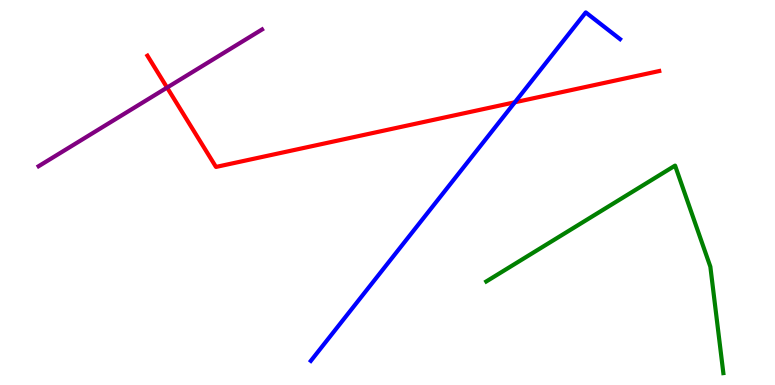[{'lines': ['blue', 'red'], 'intersections': [{'x': 6.64, 'y': 7.34}]}, {'lines': ['green', 'red'], 'intersections': []}, {'lines': ['purple', 'red'], 'intersections': [{'x': 2.16, 'y': 7.72}]}, {'lines': ['blue', 'green'], 'intersections': []}, {'lines': ['blue', 'purple'], 'intersections': []}, {'lines': ['green', 'purple'], 'intersections': []}]